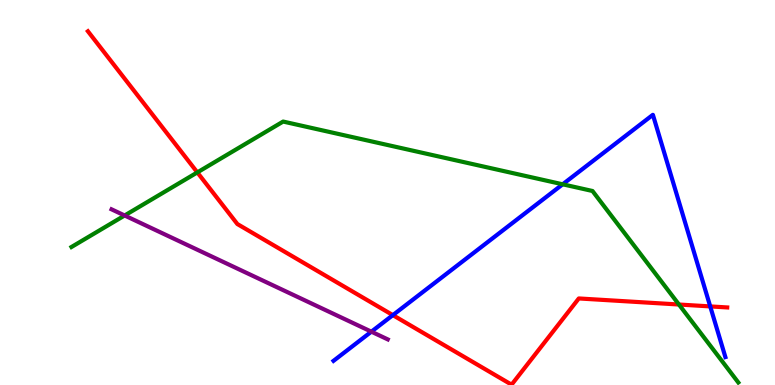[{'lines': ['blue', 'red'], 'intersections': [{'x': 5.07, 'y': 1.81}, {'x': 9.16, 'y': 2.04}]}, {'lines': ['green', 'red'], 'intersections': [{'x': 2.55, 'y': 5.52}, {'x': 8.76, 'y': 2.09}]}, {'lines': ['purple', 'red'], 'intersections': []}, {'lines': ['blue', 'green'], 'intersections': [{'x': 7.26, 'y': 5.21}]}, {'lines': ['blue', 'purple'], 'intersections': [{'x': 4.79, 'y': 1.39}]}, {'lines': ['green', 'purple'], 'intersections': [{'x': 1.61, 'y': 4.4}]}]